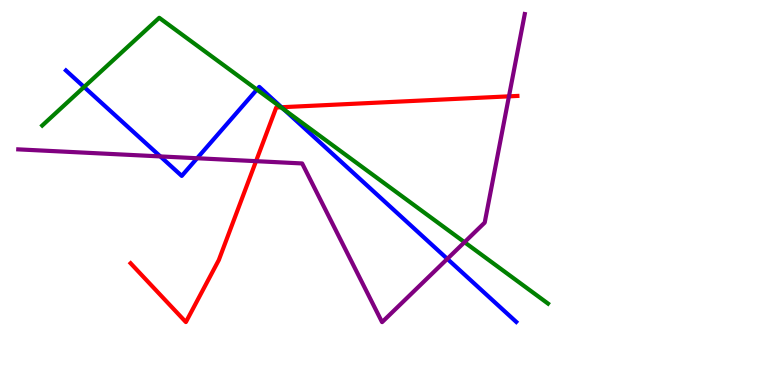[{'lines': ['blue', 'red'], 'intersections': [{'x': 3.63, 'y': 7.21}]}, {'lines': ['green', 'red'], 'intersections': [{'x': 3.62, 'y': 7.21}]}, {'lines': ['purple', 'red'], 'intersections': [{'x': 3.3, 'y': 5.81}, {'x': 6.57, 'y': 7.5}]}, {'lines': ['blue', 'green'], 'intersections': [{'x': 1.08, 'y': 7.74}, {'x': 3.31, 'y': 7.67}, {'x': 3.67, 'y': 7.15}]}, {'lines': ['blue', 'purple'], 'intersections': [{'x': 2.07, 'y': 5.94}, {'x': 2.54, 'y': 5.89}, {'x': 5.77, 'y': 3.28}]}, {'lines': ['green', 'purple'], 'intersections': [{'x': 5.99, 'y': 3.71}]}]